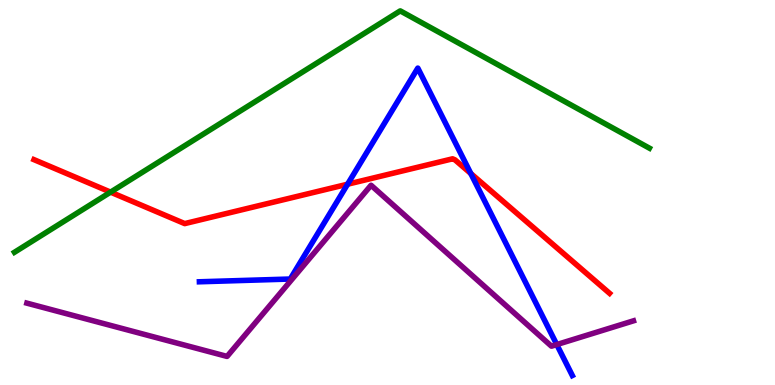[{'lines': ['blue', 'red'], 'intersections': [{'x': 4.48, 'y': 5.22}, {'x': 6.07, 'y': 5.49}]}, {'lines': ['green', 'red'], 'intersections': [{'x': 1.43, 'y': 5.01}]}, {'lines': ['purple', 'red'], 'intersections': []}, {'lines': ['blue', 'green'], 'intersections': []}, {'lines': ['blue', 'purple'], 'intersections': [{'x': 7.18, 'y': 1.05}]}, {'lines': ['green', 'purple'], 'intersections': []}]